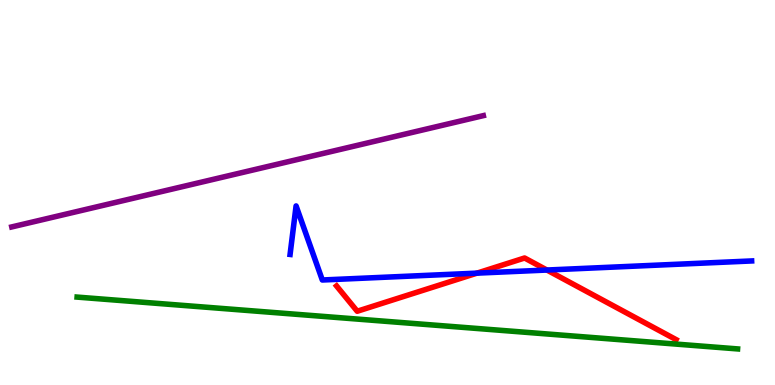[{'lines': ['blue', 'red'], 'intersections': [{'x': 6.15, 'y': 2.91}, {'x': 7.06, 'y': 2.99}]}, {'lines': ['green', 'red'], 'intersections': []}, {'lines': ['purple', 'red'], 'intersections': []}, {'lines': ['blue', 'green'], 'intersections': []}, {'lines': ['blue', 'purple'], 'intersections': []}, {'lines': ['green', 'purple'], 'intersections': []}]